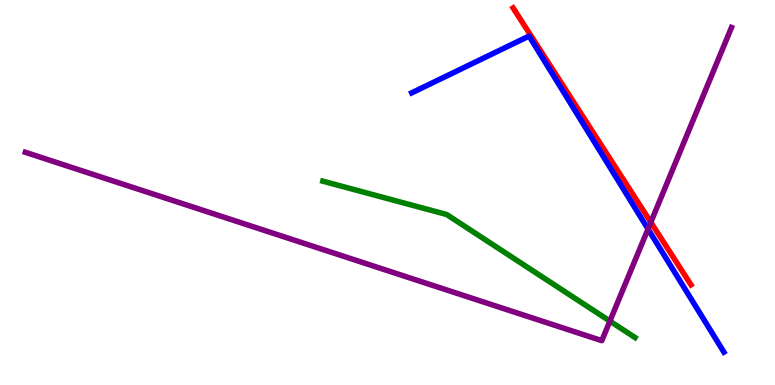[{'lines': ['blue', 'red'], 'intersections': []}, {'lines': ['green', 'red'], 'intersections': []}, {'lines': ['purple', 'red'], 'intersections': [{'x': 8.4, 'y': 4.23}]}, {'lines': ['blue', 'green'], 'intersections': []}, {'lines': ['blue', 'purple'], 'intersections': [{'x': 8.36, 'y': 4.05}]}, {'lines': ['green', 'purple'], 'intersections': [{'x': 7.87, 'y': 1.66}]}]